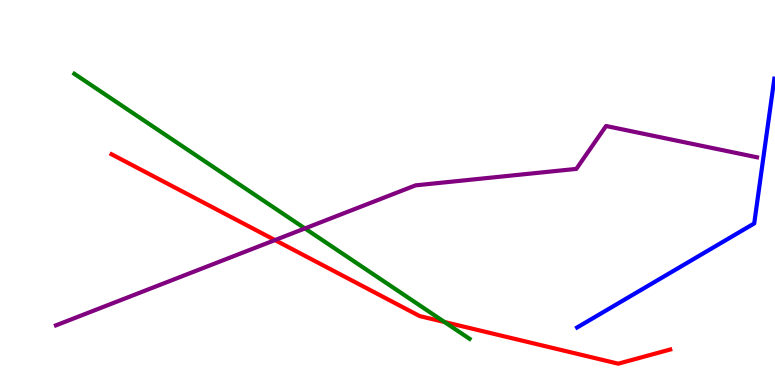[{'lines': ['blue', 'red'], 'intersections': []}, {'lines': ['green', 'red'], 'intersections': [{'x': 5.74, 'y': 1.64}]}, {'lines': ['purple', 'red'], 'intersections': [{'x': 3.55, 'y': 3.76}]}, {'lines': ['blue', 'green'], 'intersections': []}, {'lines': ['blue', 'purple'], 'intersections': []}, {'lines': ['green', 'purple'], 'intersections': [{'x': 3.93, 'y': 4.07}]}]